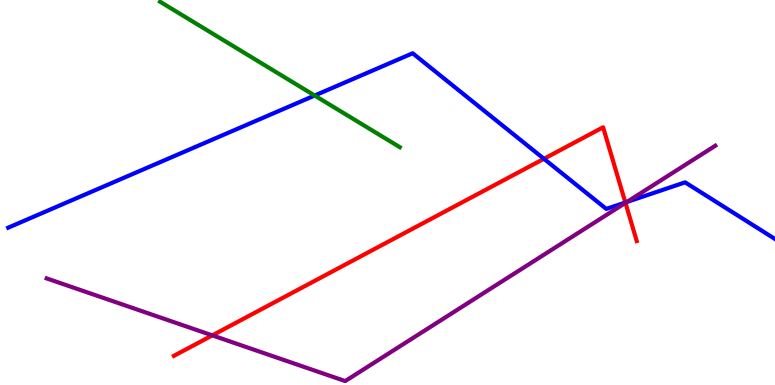[{'lines': ['blue', 'red'], 'intersections': [{'x': 7.02, 'y': 5.88}, {'x': 8.07, 'y': 4.74}]}, {'lines': ['green', 'red'], 'intersections': []}, {'lines': ['purple', 'red'], 'intersections': [{'x': 2.74, 'y': 1.29}, {'x': 8.07, 'y': 4.73}]}, {'lines': ['blue', 'green'], 'intersections': [{'x': 4.06, 'y': 7.52}]}, {'lines': ['blue', 'purple'], 'intersections': [{'x': 8.09, 'y': 4.75}]}, {'lines': ['green', 'purple'], 'intersections': []}]